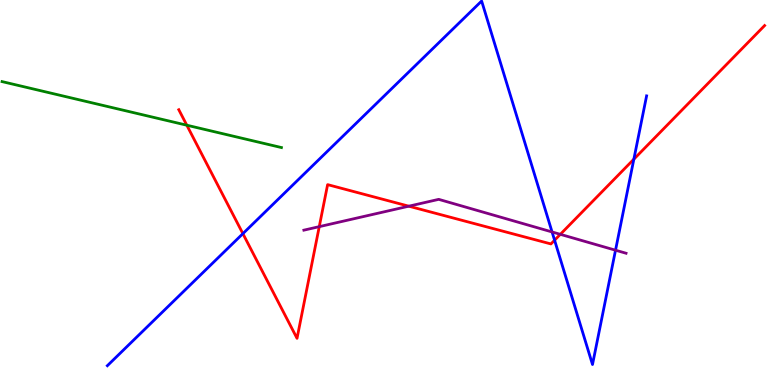[{'lines': ['blue', 'red'], 'intersections': [{'x': 3.13, 'y': 3.93}, {'x': 7.16, 'y': 3.76}, {'x': 8.18, 'y': 5.87}]}, {'lines': ['green', 'red'], 'intersections': [{'x': 2.41, 'y': 6.75}]}, {'lines': ['purple', 'red'], 'intersections': [{'x': 4.12, 'y': 4.11}, {'x': 5.27, 'y': 4.64}, {'x': 7.23, 'y': 3.91}]}, {'lines': ['blue', 'green'], 'intersections': []}, {'lines': ['blue', 'purple'], 'intersections': [{'x': 7.12, 'y': 3.98}, {'x': 7.94, 'y': 3.5}]}, {'lines': ['green', 'purple'], 'intersections': []}]